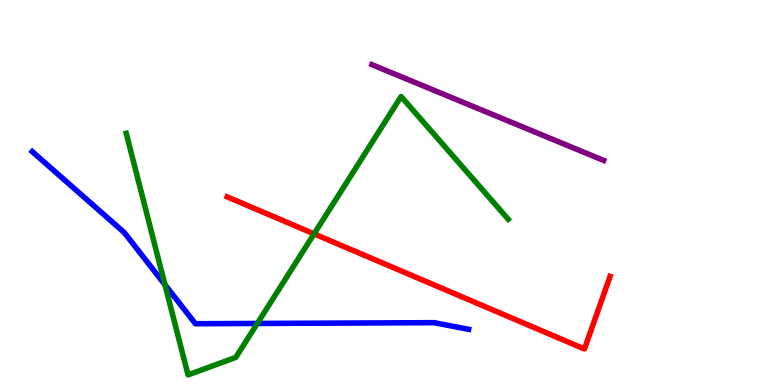[{'lines': ['blue', 'red'], 'intersections': []}, {'lines': ['green', 'red'], 'intersections': [{'x': 4.05, 'y': 3.93}]}, {'lines': ['purple', 'red'], 'intersections': []}, {'lines': ['blue', 'green'], 'intersections': [{'x': 2.13, 'y': 2.61}, {'x': 3.32, 'y': 1.6}]}, {'lines': ['blue', 'purple'], 'intersections': []}, {'lines': ['green', 'purple'], 'intersections': []}]